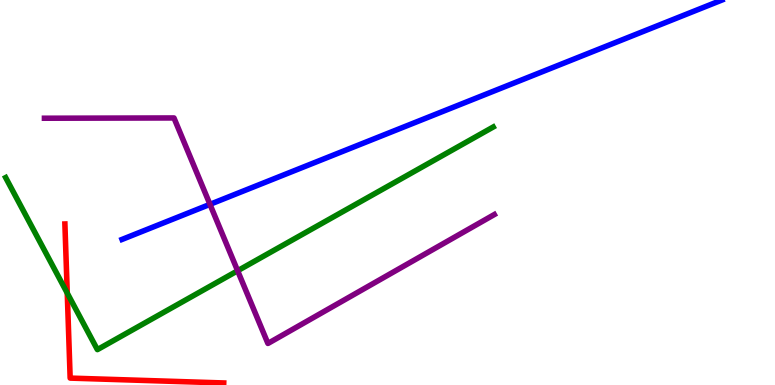[{'lines': ['blue', 'red'], 'intersections': []}, {'lines': ['green', 'red'], 'intersections': [{'x': 0.868, 'y': 2.39}]}, {'lines': ['purple', 'red'], 'intersections': []}, {'lines': ['blue', 'green'], 'intersections': []}, {'lines': ['blue', 'purple'], 'intersections': [{'x': 2.71, 'y': 4.69}]}, {'lines': ['green', 'purple'], 'intersections': [{'x': 3.07, 'y': 2.97}]}]